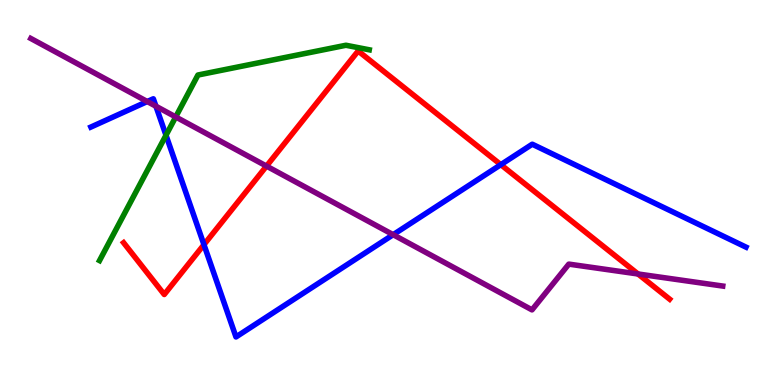[{'lines': ['blue', 'red'], 'intersections': [{'x': 2.63, 'y': 3.65}, {'x': 6.46, 'y': 5.72}]}, {'lines': ['green', 'red'], 'intersections': []}, {'lines': ['purple', 'red'], 'intersections': [{'x': 3.44, 'y': 5.69}, {'x': 8.23, 'y': 2.88}]}, {'lines': ['blue', 'green'], 'intersections': [{'x': 2.14, 'y': 6.49}]}, {'lines': ['blue', 'purple'], 'intersections': [{'x': 1.9, 'y': 7.36}, {'x': 2.01, 'y': 7.24}, {'x': 5.07, 'y': 3.9}]}, {'lines': ['green', 'purple'], 'intersections': [{'x': 2.27, 'y': 6.96}]}]